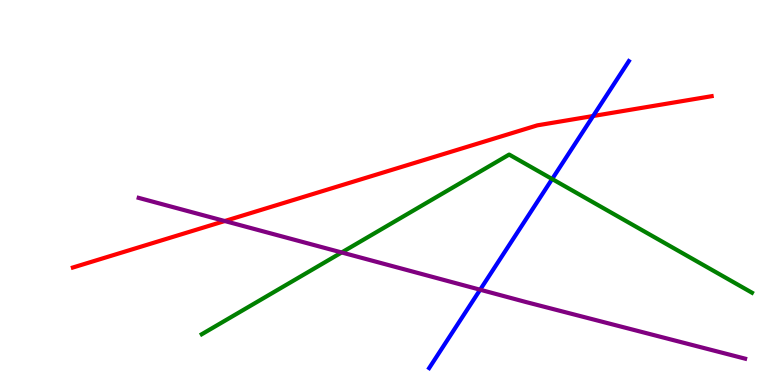[{'lines': ['blue', 'red'], 'intersections': [{'x': 7.65, 'y': 6.99}]}, {'lines': ['green', 'red'], 'intersections': []}, {'lines': ['purple', 'red'], 'intersections': [{'x': 2.9, 'y': 4.26}]}, {'lines': ['blue', 'green'], 'intersections': [{'x': 7.12, 'y': 5.35}]}, {'lines': ['blue', 'purple'], 'intersections': [{'x': 6.2, 'y': 2.47}]}, {'lines': ['green', 'purple'], 'intersections': [{'x': 4.41, 'y': 3.44}]}]